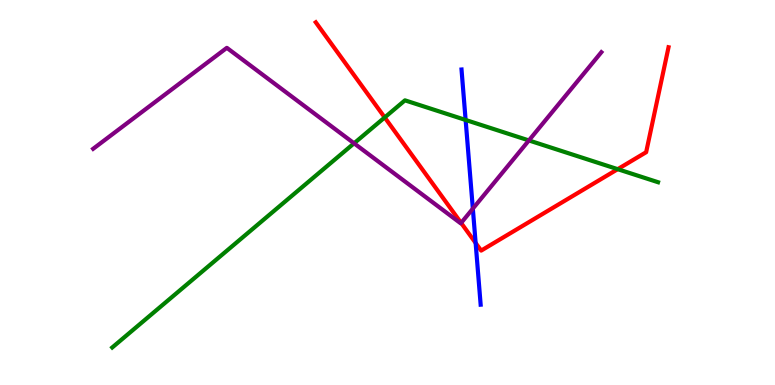[{'lines': ['blue', 'red'], 'intersections': [{'x': 6.14, 'y': 3.69}]}, {'lines': ['green', 'red'], 'intersections': [{'x': 4.96, 'y': 6.95}, {'x': 7.97, 'y': 5.61}]}, {'lines': ['purple', 'red'], 'intersections': [{'x': 5.95, 'y': 4.21}]}, {'lines': ['blue', 'green'], 'intersections': [{'x': 6.01, 'y': 6.88}]}, {'lines': ['blue', 'purple'], 'intersections': [{'x': 6.1, 'y': 4.58}]}, {'lines': ['green', 'purple'], 'intersections': [{'x': 4.57, 'y': 6.28}, {'x': 6.82, 'y': 6.35}]}]